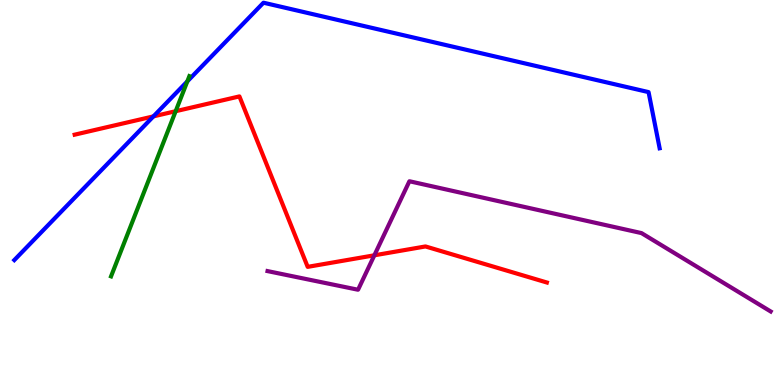[{'lines': ['blue', 'red'], 'intersections': [{'x': 1.98, 'y': 6.98}]}, {'lines': ['green', 'red'], 'intersections': [{'x': 2.27, 'y': 7.11}]}, {'lines': ['purple', 'red'], 'intersections': [{'x': 4.83, 'y': 3.37}]}, {'lines': ['blue', 'green'], 'intersections': [{'x': 2.42, 'y': 7.89}]}, {'lines': ['blue', 'purple'], 'intersections': []}, {'lines': ['green', 'purple'], 'intersections': []}]